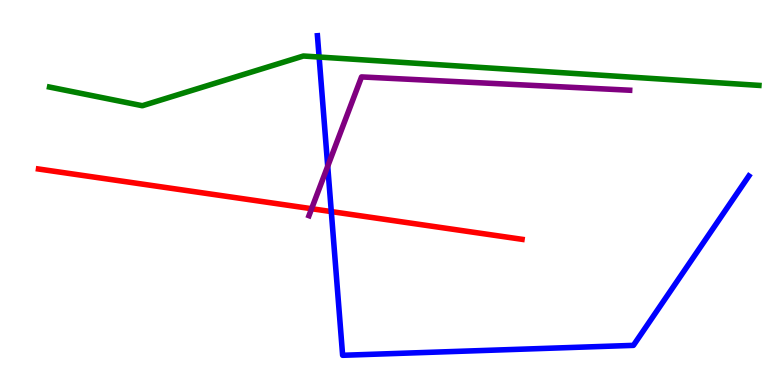[{'lines': ['blue', 'red'], 'intersections': [{'x': 4.27, 'y': 4.5}]}, {'lines': ['green', 'red'], 'intersections': []}, {'lines': ['purple', 'red'], 'intersections': [{'x': 4.02, 'y': 4.58}]}, {'lines': ['blue', 'green'], 'intersections': [{'x': 4.12, 'y': 8.52}]}, {'lines': ['blue', 'purple'], 'intersections': [{'x': 4.23, 'y': 5.68}]}, {'lines': ['green', 'purple'], 'intersections': []}]